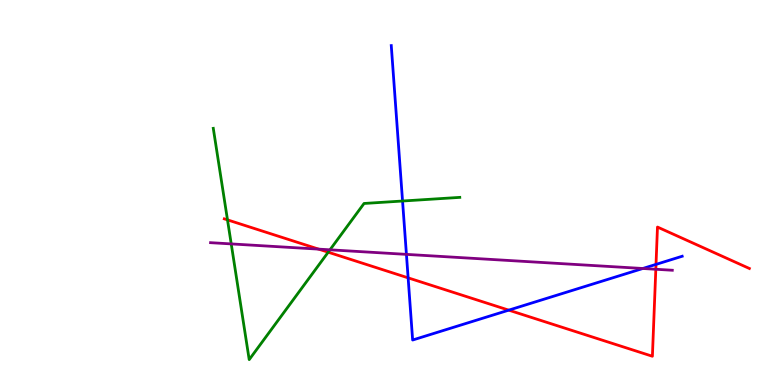[{'lines': ['blue', 'red'], 'intersections': [{'x': 5.27, 'y': 2.78}, {'x': 6.56, 'y': 1.94}, {'x': 8.46, 'y': 3.13}]}, {'lines': ['green', 'red'], 'intersections': [{'x': 2.94, 'y': 4.29}, {'x': 4.23, 'y': 3.45}]}, {'lines': ['purple', 'red'], 'intersections': [{'x': 4.11, 'y': 3.53}, {'x': 8.46, 'y': 3.01}]}, {'lines': ['blue', 'green'], 'intersections': [{'x': 5.19, 'y': 4.78}]}, {'lines': ['blue', 'purple'], 'intersections': [{'x': 5.24, 'y': 3.39}, {'x': 8.29, 'y': 3.03}]}, {'lines': ['green', 'purple'], 'intersections': [{'x': 2.98, 'y': 3.66}, {'x': 4.26, 'y': 3.51}]}]